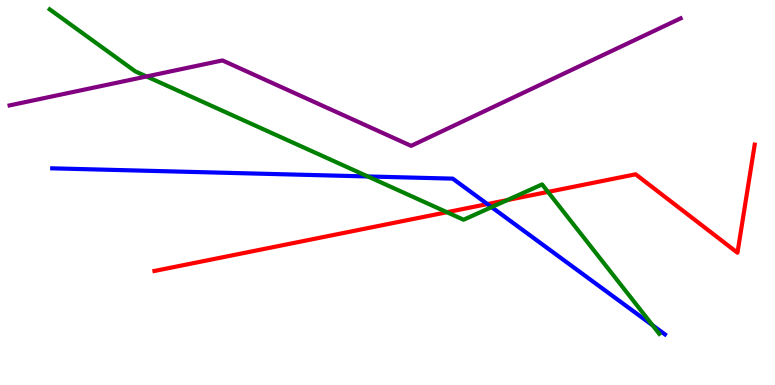[{'lines': ['blue', 'red'], 'intersections': [{'x': 6.29, 'y': 4.7}]}, {'lines': ['green', 'red'], 'intersections': [{'x': 5.77, 'y': 4.49}, {'x': 6.54, 'y': 4.8}, {'x': 7.07, 'y': 5.02}]}, {'lines': ['purple', 'red'], 'intersections': []}, {'lines': ['blue', 'green'], 'intersections': [{'x': 4.75, 'y': 5.42}, {'x': 6.34, 'y': 4.62}, {'x': 8.42, 'y': 1.55}]}, {'lines': ['blue', 'purple'], 'intersections': []}, {'lines': ['green', 'purple'], 'intersections': [{'x': 1.89, 'y': 8.01}]}]